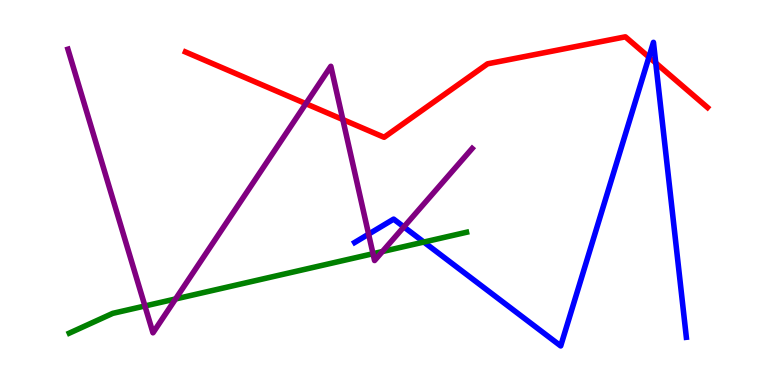[{'lines': ['blue', 'red'], 'intersections': [{'x': 8.37, 'y': 8.52}, {'x': 8.46, 'y': 8.36}]}, {'lines': ['green', 'red'], 'intersections': []}, {'lines': ['purple', 'red'], 'intersections': [{'x': 3.95, 'y': 7.31}, {'x': 4.42, 'y': 6.89}]}, {'lines': ['blue', 'green'], 'intersections': [{'x': 5.47, 'y': 3.71}]}, {'lines': ['blue', 'purple'], 'intersections': [{'x': 4.76, 'y': 3.92}, {'x': 5.21, 'y': 4.11}]}, {'lines': ['green', 'purple'], 'intersections': [{'x': 1.87, 'y': 2.05}, {'x': 2.27, 'y': 2.23}, {'x': 4.81, 'y': 3.41}, {'x': 4.93, 'y': 3.47}]}]